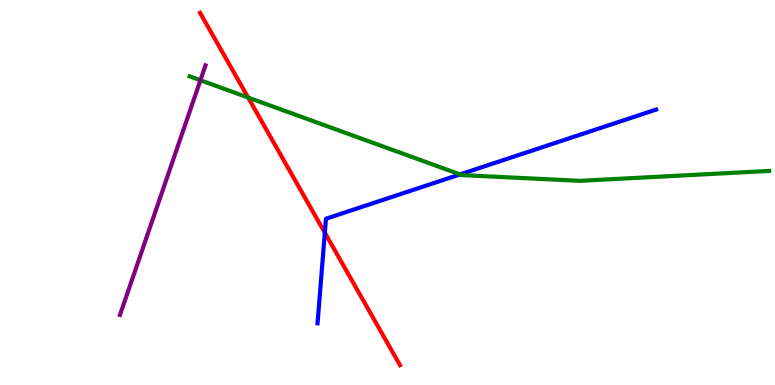[{'lines': ['blue', 'red'], 'intersections': [{'x': 4.19, 'y': 3.96}]}, {'lines': ['green', 'red'], 'intersections': [{'x': 3.2, 'y': 7.47}]}, {'lines': ['purple', 'red'], 'intersections': []}, {'lines': ['blue', 'green'], 'intersections': [{'x': 5.94, 'y': 5.47}]}, {'lines': ['blue', 'purple'], 'intersections': []}, {'lines': ['green', 'purple'], 'intersections': [{'x': 2.59, 'y': 7.92}]}]